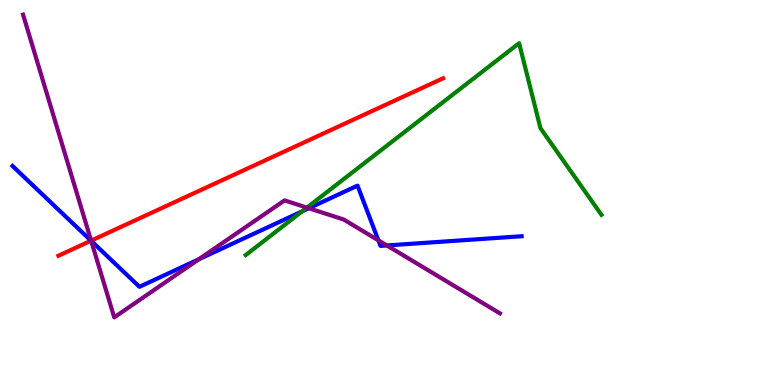[{'lines': ['blue', 'red'], 'intersections': [{'x': 1.17, 'y': 3.75}]}, {'lines': ['green', 'red'], 'intersections': []}, {'lines': ['purple', 'red'], 'intersections': [{'x': 1.18, 'y': 3.75}]}, {'lines': ['blue', 'green'], 'intersections': [{'x': 3.9, 'y': 4.51}]}, {'lines': ['blue', 'purple'], 'intersections': [{'x': 1.18, 'y': 3.74}, {'x': 2.57, 'y': 3.27}, {'x': 3.98, 'y': 4.59}, {'x': 4.88, 'y': 3.76}, {'x': 4.99, 'y': 3.62}]}, {'lines': ['green', 'purple'], 'intersections': [{'x': 3.96, 'y': 4.61}]}]